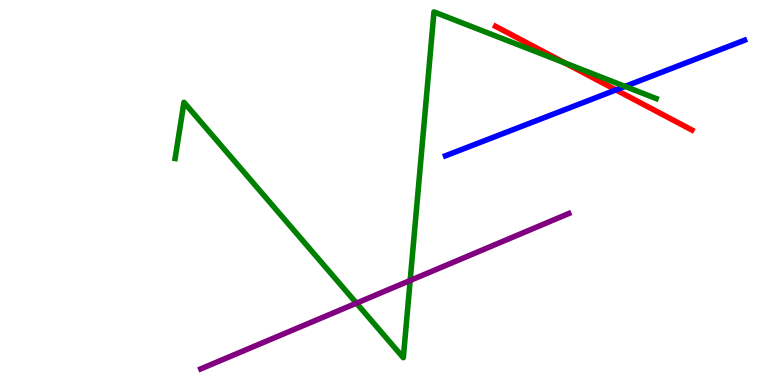[{'lines': ['blue', 'red'], 'intersections': [{'x': 7.95, 'y': 7.66}]}, {'lines': ['green', 'red'], 'intersections': [{'x': 7.29, 'y': 8.36}]}, {'lines': ['purple', 'red'], 'intersections': []}, {'lines': ['blue', 'green'], 'intersections': [{'x': 8.07, 'y': 7.76}]}, {'lines': ['blue', 'purple'], 'intersections': []}, {'lines': ['green', 'purple'], 'intersections': [{'x': 4.6, 'y': 2.13}, {'x': 5.29, 'y': 2.71}]}]